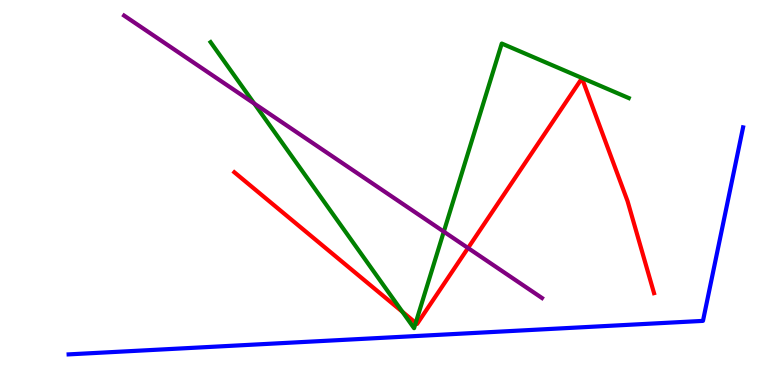[{'lines': ['blue', 'red'], 'intersections': []}, {'lines': ['green', 'red'], 'intersections': [{'x': 5.19, 'y': 1.9}, {'x': 5.36, 'y': 1.61}]}, {'lines': ['purple', 'red'], 'intersections': [{'x': 6.04, 'y': 3.56}]}, {'lines': ['blue', 'green'], 'intersections': []}, {'lines': ['blue', 'purple'], 'intersections': []}, {'lines': ['green', 'purple'], 'intersections': [{'x': 3.28, 'y': 7.31}, {'x': 5.73, 'y': 3.98}]}]